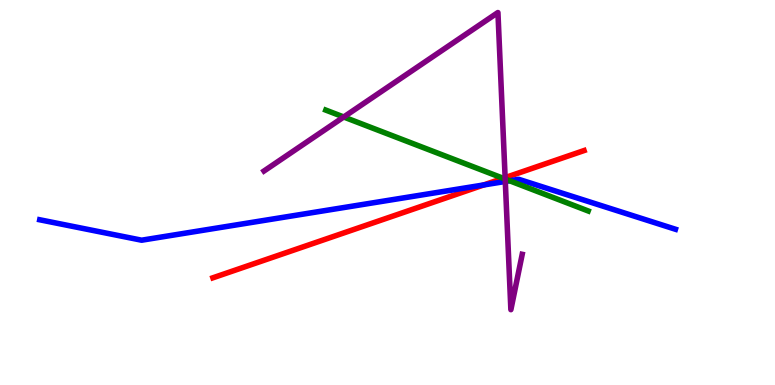[{'lines': ['blue', 'red'], 'intersections': [{'x': 6.24, 'y': 5.2}]}, {'lines': ['green', 'red'], 'intersections': [{'x': 6.49, 'y': 5.37}]}, {'lines': ['purple', 'red'], 'intersections': [{'x': 6.52, 'y': 5.39}]}, {'lines': ['blue', 'green'], 'intersections': [{'x': 6.58, 'y': 5.3}]}, {'lines': ['blue', 'purple'], 'intersections': [{'x': 6.52, 'y': 5.29}]}, {'lines': ['green', 'purple'], 'intersections': [{'x': 4.44, 'y': 6.96}, {'x': 6.52, 'y': 5.35}]}]